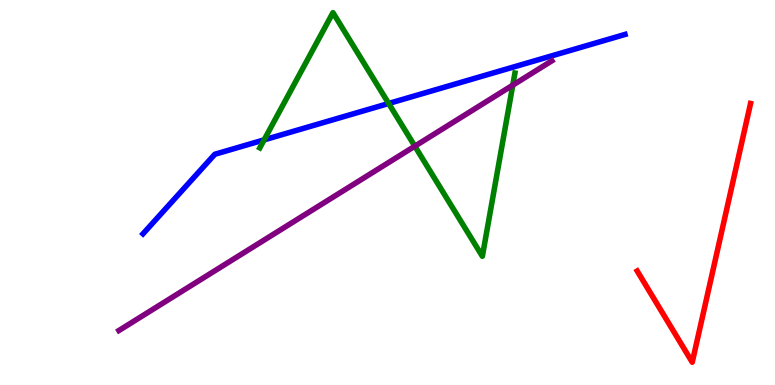[{'lines': ['blue', 'red'], 'intersections': []}, {'lines': ['green', 'red'], 'intersections': []}, {'lines': ['purple', 'red'], 'intersections': []}, {'lines': ['blue', 'green'], 'intersections': [{'x': 3.41, 'y': 6.37}, {'x': 5.02, 'y': 7.31}]}, {'lines': ['blue', 'purple'], 'intersections': []}, {'lines': ['green', 'purple'], 'intersections': [{'x': 5.35, 'y': 6.2}, {'x': 6.62, 'y': 7.79}]}]